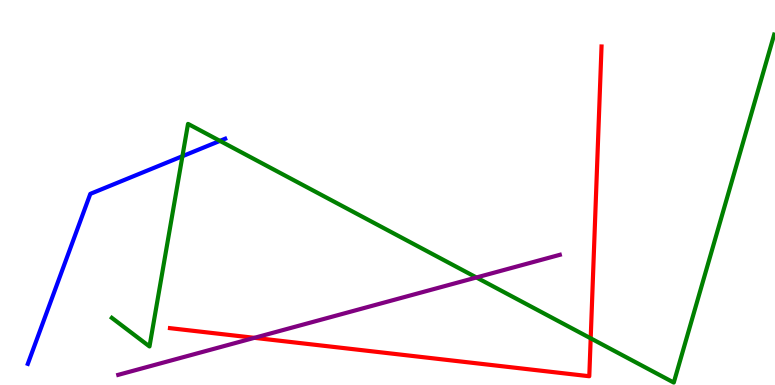[{'lines': ['blue', 'red'], 'intersections': []}, {'lines': ['green', 'red'], 'intersections': [{'x': 7.62, 'y': 1.21}]}, {'lines': ['purple', 'red'], 'intersections': [{'x': 3.28, 'y': 1.23}]}, {'lines': ['blue', 'green'], 'intersections': [{'x': 2.35, 'y': 5.94}, {'x': 2.84, 'y': 6.34}]}, {'lines': ['blue', 'purple'], 'intersections': []}, {'lines': ['green', 'purple'], 'intersections': [{'x': 6.15, 'y': 2.79}]}]